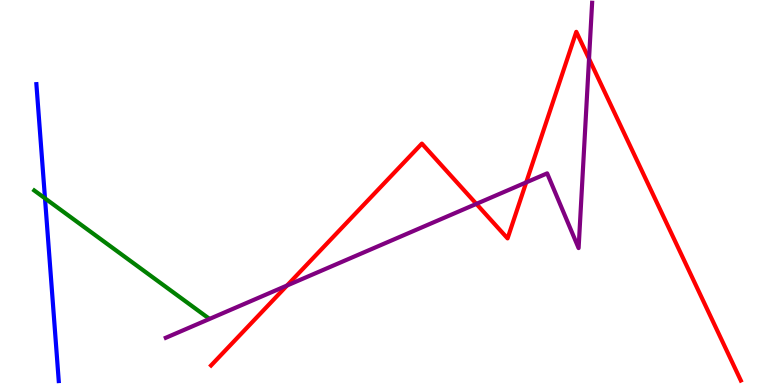[{'lines': ['blue', 'red'], 'intersections': []}, {'lines': ['green', 'red'], 'intersections': []}, {'lines': ['purple', 'red'], 'intersections': [{'x': 3.7, 'y': 2.58}, {'x': 6.15, 'y': 4.7}, {'x': 6.79, 'y': 5.26}, {'x': 7.6, 'y': 8.47}]}, {'lines': ['blue', 'green'], 'intersections': [{'x': 0.581, 'y': 4.85}]}, {'lines': ['blue', 'purple'], 'intersections': []}, {'lines': ['green', 'purple'], 'intersections': []}]